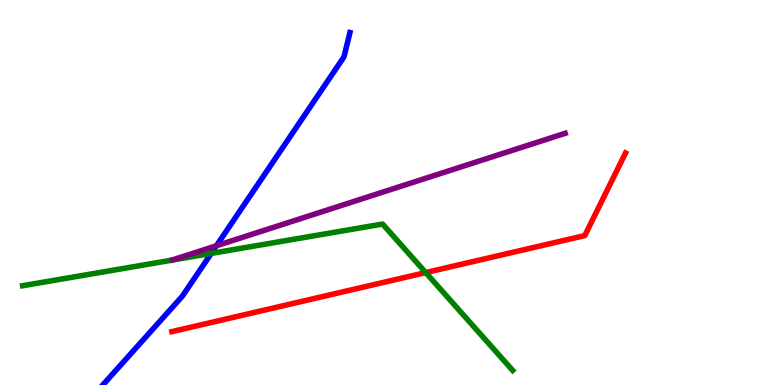[{'lines': ['blue', 'red'], 'intersections': []}, {'lines': ['green', 'red'], 'intersections': [{'x': 5.49, 'y': 2.92}]}, {'lines': ['purple', 'red'], 'intersections': []}, {'lines': ['blue', 'green'], 'intersections': [{'x': 2.73, 'y': 3.42}]}, {'lines': ['blue', 'purple'], 'intersections': [{'x': 2.79, 'y': 3.62}]}, {'lines': ['green', 'purple'], 'intersections': []}]